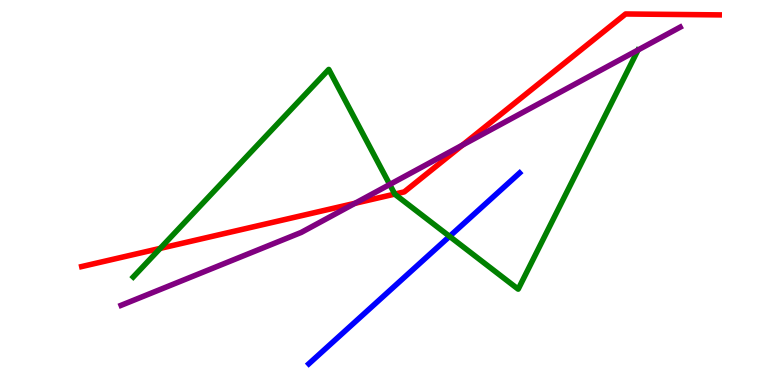[{'lines': ['blue', 'red'], 'intersections': []}, {'lines': ['green', 'red'], 'intersections': [{'x': 2.07, 'y': 3.55}, {'x': 5.09, 'y': 4.96}]}, {'lines': ['purple', 'red'], 'intersections': [{'x': 4.58, 'y': 4.72}, {'x': 5.97, 'y': 6.23}]}, {'lines': ['blue', 'green'], 'intersections': [{'x': 5.8, 'y': 3.86}]}, {'lines': ['blue', 'purple'], 'intersections': []}, {'lines': ['green', 'purple'], 'intersections': [{'x': 5.03, 'y': 5.21}]}]